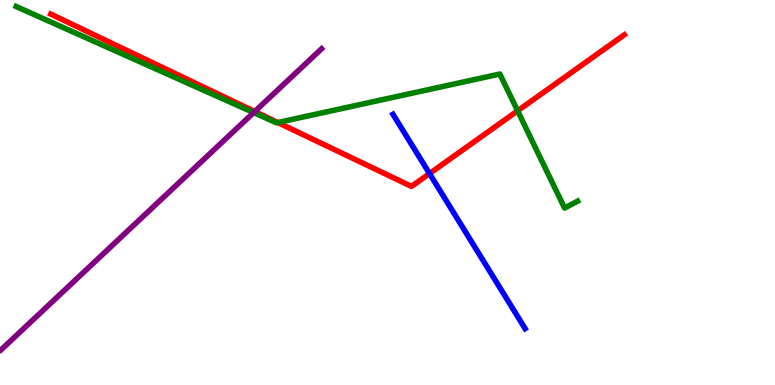[{'lines': ['blue', 'red'], 'intersections': [{'x': 5.54, 'y': 5.49}]}, {'lines': ['green', 'red'], 'intersections': [{'x': 3.58, 'y': 6.82}, {'x': 6.68, 'y': 7.12}]}, {'lines': ['purple', 'red'], 'intersections': [{'x': 3.29, 'y': 7.1}]}, {'lines': ['blue', 'green'], 'intersections': []}, {'lines': ['blue', 'purple'], 'intersections': []}, {'lines': ['green', 'purple'], 'intersections': [{'x': 3.27, 'y': 7.08}]}]